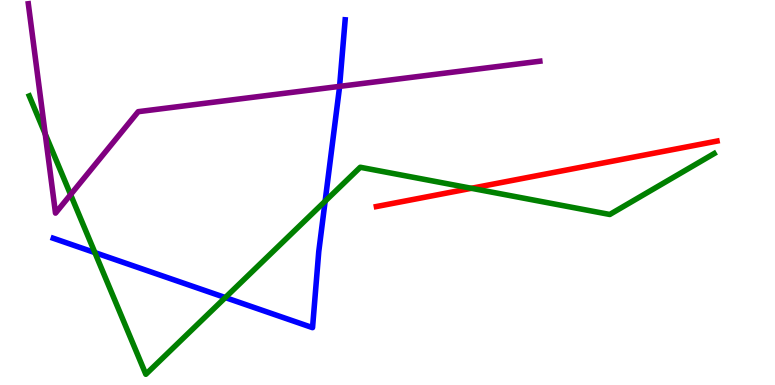[{'lines': ['blue', 'red'], 'intersections': []}, {'lines': ['green', 'red'], 'intersections': [{'x': 6.08, 'y': 5.11}]}, {'lines': ['purple', 'red'], 'intersections': []}, {'lines': ['blue', 'green'], 'intersections': [{'x': 1.22, 'y': 3.44}, {'x': 2.91, 'y': 2.27}, {'x': 4.2, 'y': 4.77}]}, {'lines': ['blue', 'purple'], 'intersections': [{'x': 4.38, 'y': 7.76}]}, {'lines': ['green', 'purple'], 'intersections': [{'x': 0.583, 'y': 6.52}, {'x': 0.911, 'y': 4.95}]}]